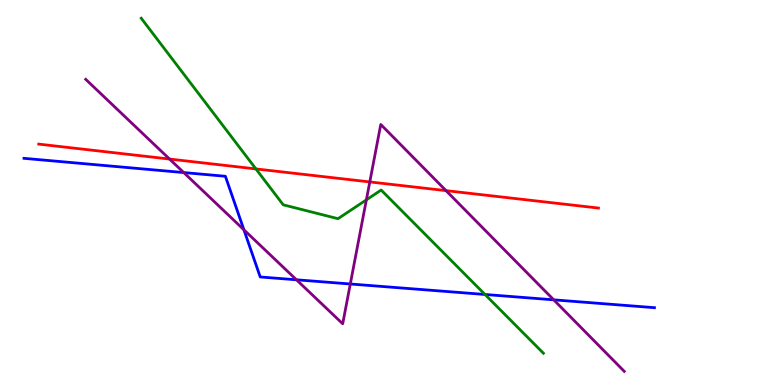[{'lines': ['blue', 'red'], 'intersections': []}, {'lines': ['green', 'red'], 'intersections': [{'x': 3.3, 'y': 5.61}]}, {'lines': ['purple', 'red'], 'intersections': [{'x': 2.19, 'y': 5.87}, {'x': 4.77, 'y': 5.27}, {'x': 5.76, 'y': 5.05}]}, {'lines': ['blue', 'green'], 'intersections': [{'x': 6.26, 'y': 2.35}]}, {'lines': ['blue', 'purple'], 'intersections': [{'x': 2.37, 'y': 5.52}, {'x': 3.15, 'y': 4.03}, {'x': 3.83, 'y': 2.73}, {'x': 4.52, 'y': 2.62}, {'x': 7.14, 'y': 2.21}]}, {'lines': ['green', 'purple'], 'intersections': [{'x': 4.73, 'y': 4.81}]}]